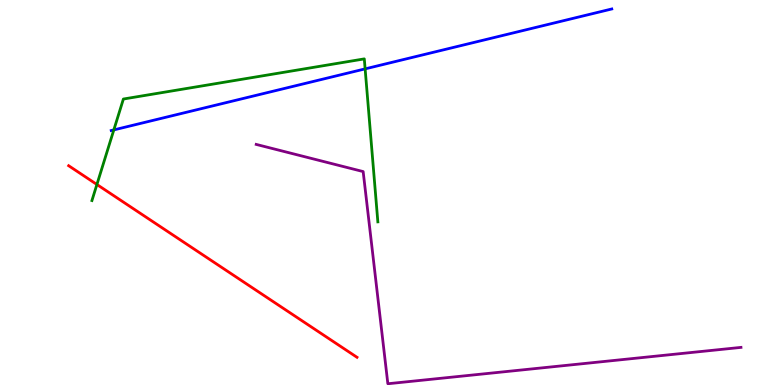[{'lines': ['blue', 'red'], 'intersections': []}, {'lines': ['green', 'red'], 'intersections': [{'x': 1.25, 'y': 5.21}]}, {'lines': ['purple', 'red'], 'intersections': []}, {'lines': ['blue', 'green'], 'intersections': [{'x': 1.47, 'y': 6.63}, {'x': 4.71, 'y': 8.21}]}, {'lines': ['blue', 'purple'], 'intersections': []}, {'lines': ['green', 'purple'], 'intersections': []}]